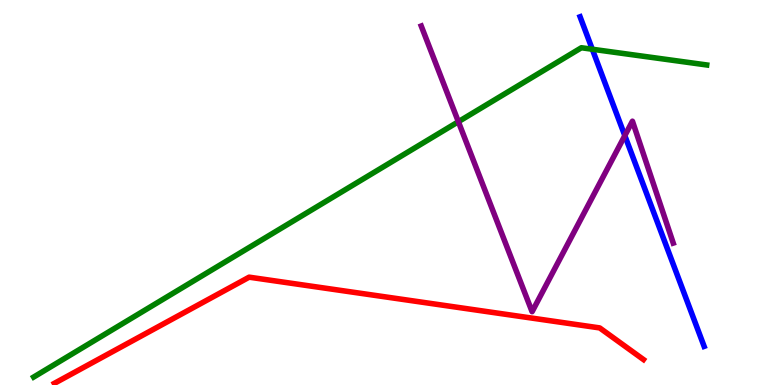[{'lines': ['blue', 'red'], 'intersections': []}, {'lines': ['green', 'red'], 'intersections': []}, {'lines': ['purple', 'red'], 'intersections': []}, {'lines': ['blue', 'green'], 'intersections': [{'x': 7.64, 'y': 8.72}]}, {'lines': ['blue', 'purple'], 'intersections': [{'x': 8.06, 'y': 6.48}]}, {'lines': ['green', 'purple'], 'intersections': [{'x': 5.91, 'y': 6.84}]}]